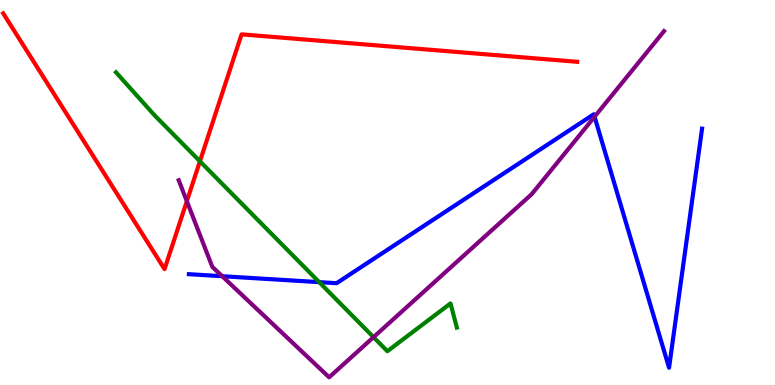[{'lines': ['blue', 'red'], 'intersections': []}, {'lines': ['green', 'red'], 'intersections': [{'x': 2.58, 'y': 5.81}]}, {'lines': ['purple', 'red'], 'intersections': [{'x': 2.41, 'y': 4.77}]}, {'lines': ['blue', 'green'], 'intersections': [{'x': 4.12, 'y': 2.67}]}, {'lines': ['blue', 'purple'], 'intersections': [{'x': 2.87, 'y': 2.83}, {'x': 7.67, 'y': 6.97}]}, {'lines': ['green', 'purple'], 'intersections': [{'x': 4.82, 'y': 1.24}]}]